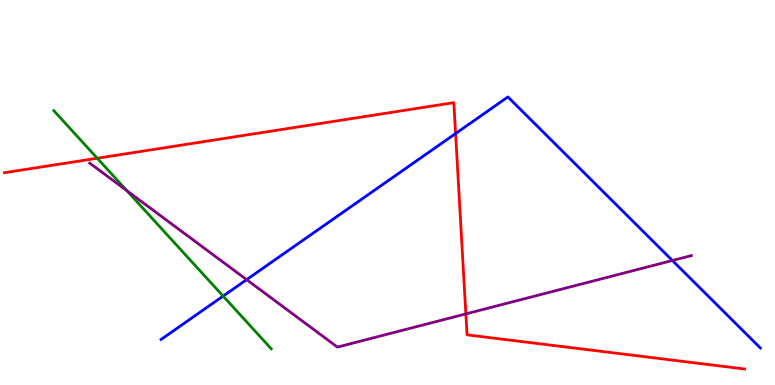[{'lines': ['blue', 'red'], 'intersections': [{'x': 5.88, 'y': 6.53}]}, {'lines': ['green', 'red'], 'intersections': [{'x': 1.25, 'y': 5.89}]}, {'lines': ['purple', 'red'], 'intersections': [{'x': 6.01, 'y': 1.85}]}, {'lines': ['blue', 'green'], 'intersections': [{'x': 2.88, 'y': 2.31}]}, {'lines': ['blue', 'purple'], 'intersections': [{'x': 3.18, 'y': 2.74}, {'x': 8.68, 'y': 3.23}]}, {'lines': ['green', 'purple'], 'intersections': [{'x': 1.64, 'y': 5.05}]}]